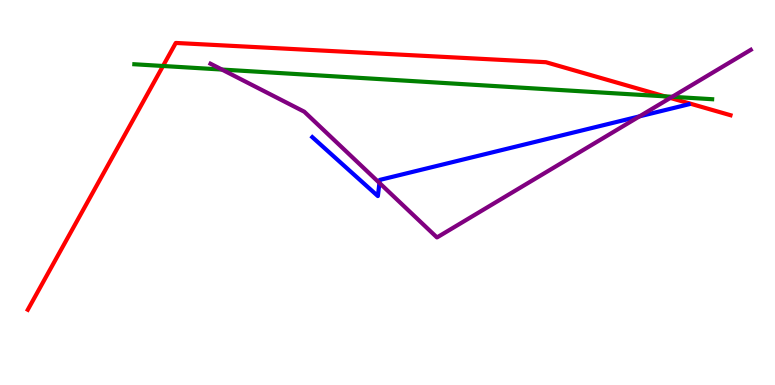[{'lines': ['blue', 'red'], 'intersections': []}, {'lines': ['green', 'red'], 'intersections': [{'x': 2.1, 'y': 8.29}, {'x': 8.58, 'y': 7.5}]}, {'lines': ['purple', 'red'], 'intersections': [{'x': 8.65, 'y': 7.46}]}, {'lines': ['blue', 'green'], 'intersections': []}, {'lines': ['blue', 'purple'], 'intersections': [{'x': 4.9, 'y': 5.25}, {'x': 8.25, 'y': 6.98}]}, {'lines': ['green', 'purple'], 'intersections': [{'x': 2.86, 'y': 8.19}, {'x': 8.67, 'y': 7.49}]}]